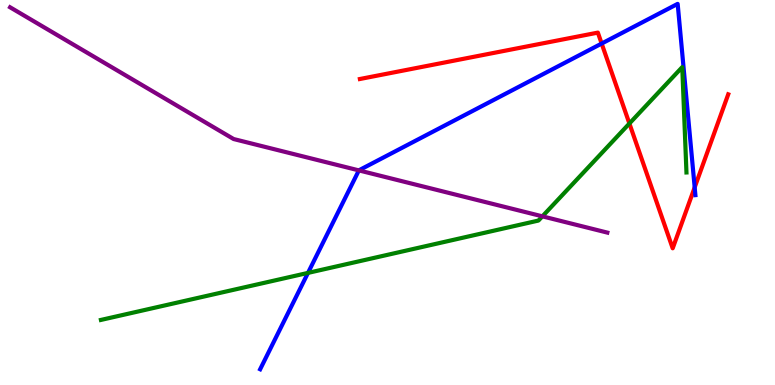[{'lines': ['blue', 'red'], 'intersections': [{'x': 7.76, 'y': 8.87}, {'x': 8.96, 'y': 5.13}]}, {'lines': ['green', 'red'], 'intersections': [{'x': 8.12, 'y': 6.79}]}, {'lines': ['purple', 'red'], 'intersections': []}, {'lines': ['blue', 'green'], 'intersections': [{'x': 3.97, 'y': 2.91}]}, {'lines': ['blue', 'purple'], 'intersections': [{'x': 4.63, 'y': 5.57}]}, {'lines': ['green', 'purple'], 'intersections': [{'x': 7.0, 'y': 4.38}]}]